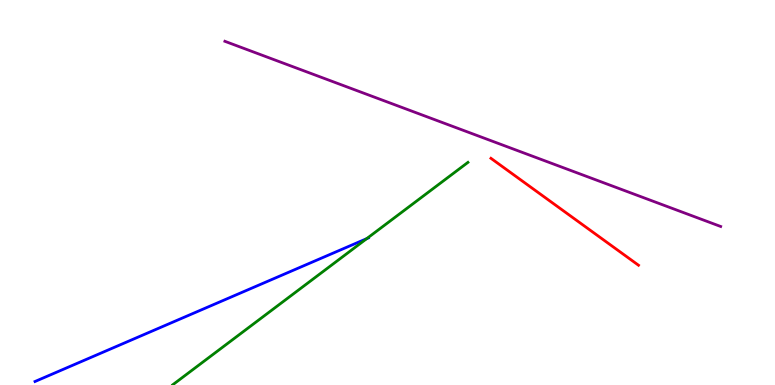[{'lines': ['blue', 'red'], 'intersections': []}, {'lines': ['green', 'red'], 'intersections': []}, {'lines': ['purple', 'red'], 'intersections': []}, {'lines': ['blue', 'green'], 'intersections': [{'x': 4.73, 'y': 3.8}]}, {'lines': ['blue', 'purple'], 'intersections': []}, {'lines': ['green', 'purple'], 'intersections': []}]